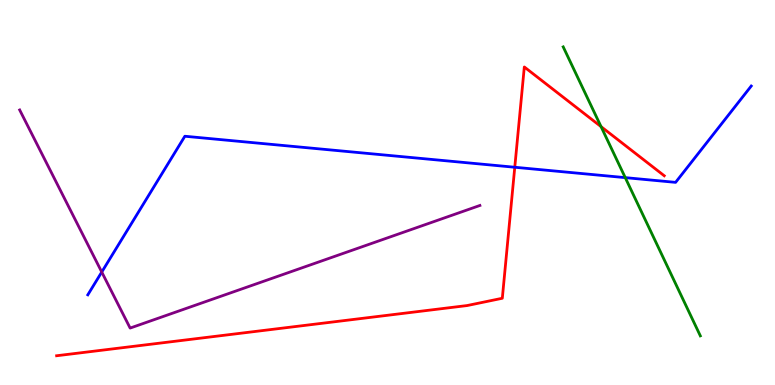[{'lines': ['blue', 'red'], 'intersections': [{'x': 6.64, 'y': 5.66}]}, {'lines': ['green', 'red'], 'intersections': [{'x': 7.76, 'y': 6.71}]}, {'lines': ['purple', 'red'], 'intersections': []}, {'lines': ['blue', 'green'], 'intersections': [{'x': 8.07, 'y': 5.39}]}, {'lines': ['blue', 'purple'], 'intersections': [{'x': 1.31, 'y': 2.93}]}, {'lines': ['green', 'purple'], 'intersections': []}]